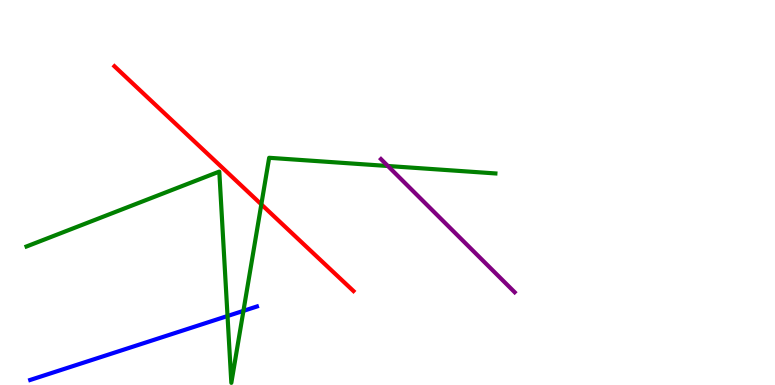[{'lines': ['blue', 'red'], 'intersections': []}, {'lines': ['green', 'red'], 'intersections': [{'x': 3.37, 'y': 4.69}]}, {'lines': ['purple', 'red'], 'intersections': []}, {'lines': ['blue', 'green'], 'intersections': [{'x': 2.94, 'y': 1.79}, {'x': 3.14, 'y': 1.93}]}, {'lines': ['blue', 'purple'], 'intersections': []}, {'lines': ['green', 'purple'], 'intersections': [{'x': 5.0, 'y': 5.69}]}]